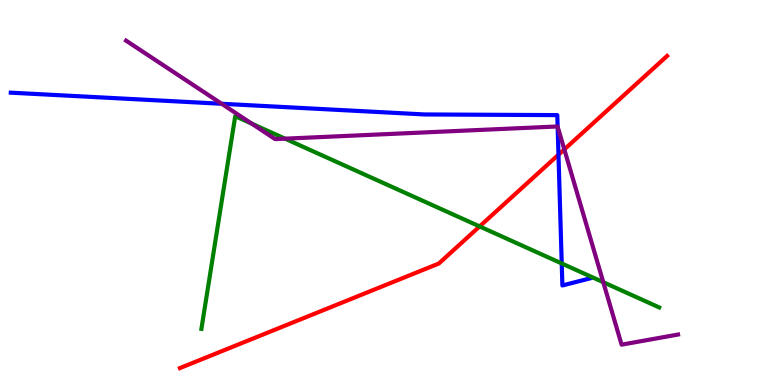[{'lines': ['blue', 'red'], 'intersections': [{'x': 7.21, 'y': 5.98}]}, {'lines': ['green', 'red'], 'intersections': [{'x': 6.19, 'y': 4.12}]}, {'lines': ['purple', 'red'], 'intersections': [{'x': 7.28, 'y': 6.12}]}, {'lines': ['blue', 'green'], 'intersections': [{'x': 7.25, 'y': 3.16}]}, {'lines': ['blue', 'purple'], 'intersections': [{'x': 2.86, 'y': 7.3}, {'x': 7.2, 'y': 6.71}]}, {'lines': ['green', 'purple'], 'intersections': [{'x': 3.25, 'y': 6.79}, {'x': 3.68, 'y': 6.4}, {'x': 7.78, 'y': 2.67}]}]